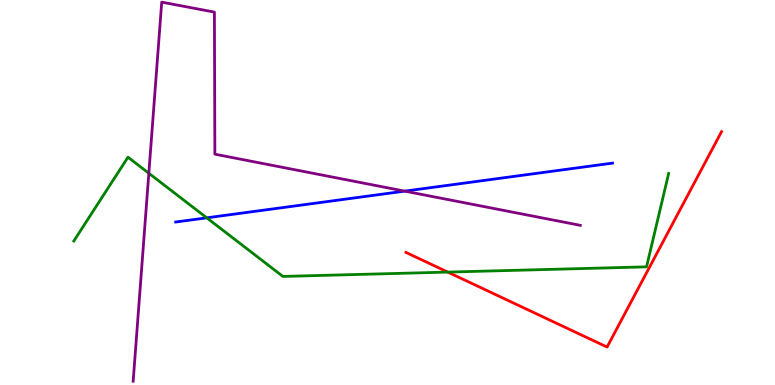[{'lines': ['blue', 'red'], 'intersections': []}, {'lines': ['green', 'red'], 'intersections': [{'x': 5.78, 'y': 2.93}]}, {'lines': ['purple', 'red'], 'intersections': []}, {'lines': ['blue', 'green'], 'intersections': [{'x': 2.67, 'y': 4.34}]}, {'lines': ['blue', 'purple'], 'intersections': [{'x': 5.22, 'y': 5.04}]}, {'lines': ['green', 'purple'], 'intersections': [{'x': 1.92, 'y': 5.5}]}]